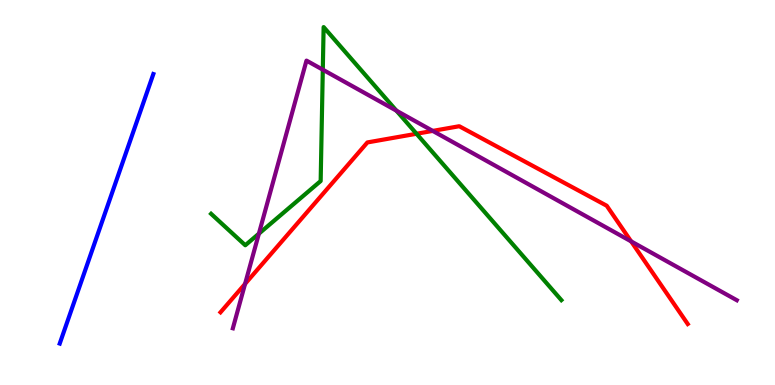[{'lines': ['blue', 'red'], 'intersections': []}, {'lines': ['green', 'red'], 'intersections': [{'x': 5.37, 'y': 6.53}]}, {'lines': ['purple', 'red'], 'intersections': [{'x': 3.16, 'y': 2.63}, {'x': 5.58, 'y': 6.6}, {'x': 8.14, 'y': 3.73}]}, {'lines': ['blue', 'green'], 'intersections': []}, {'lines': ['blue', 'purple'], 'intersections': []}, {'lines': ['green', 'purple'], 'intersections': [{'x': 3.34, 'y': 3.93}, {'x': 4.17, 'y': 8.19}, {'x': 5.12, 'y': 7.13}]}]